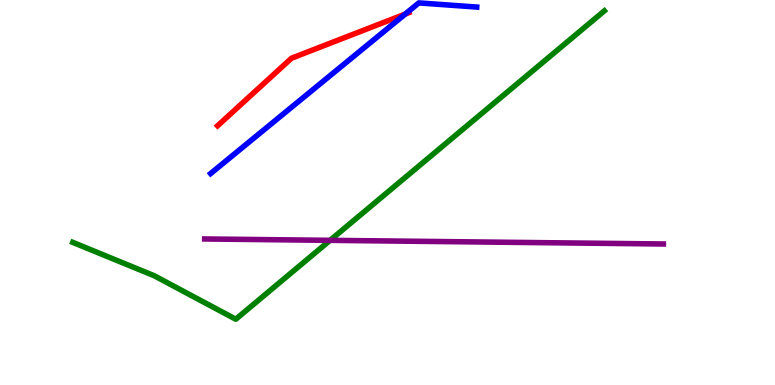[{'lines': ['blue', 'red'], 'intersections': [{'x': 5.23, 'y': 9.63}]}, {'lines': ['green', 'red'], 'intersections': []}, {'lines': ['purple', 'red'], 'intersections': []}, {'lines': ['blue', 'green'], 'intersections': []}, {'lines': ['blue', 'purple'], 'intersections': []}, {'lines': ['green', 'purple'], 'intersections': [{'x': 4.26, 'y': 3.76}]}]